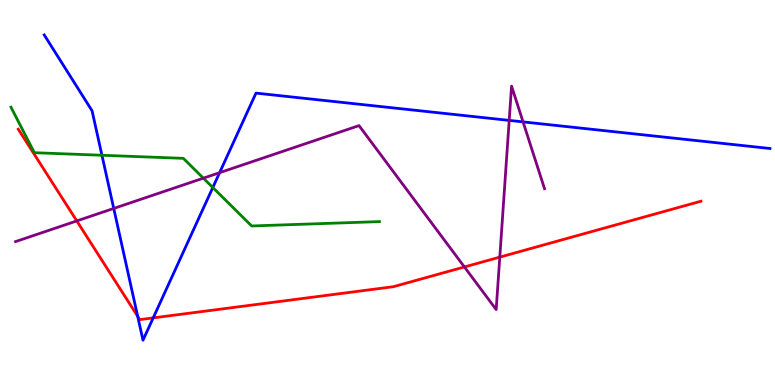[{'lines': ['blue', 'red'], 'intersections': [{'x': 1.78, 'y': 1.78}, {'x': 1.98, 'y': 1.74}]}, {'lines': ['green', 'red'], 'intersections': []}, {'lines': ['purple', 'red'], 'intersections': [{'x': 0.991, 'y': 4.26}, {'x': 5.99, 'y': 3.07}, {'x': 6.45, 'y': 3.32}]}, {'lines': ['blue', 'green'], 'intersections': [{'x': 1.32, 'y': 5.97}, {'x': 2.75, 'y': 5.13}]}, {'lines': ['blue', 'purple'], 'intersections': [{'x': 1.47, 'y': 4.59}, {'x': 2.83, 'y': 5.51}, {'x': 6.57, 'y': 6.87}, {'x': 6.75, 'y': 6.83}]}, {'lines': ['green', 'purple'], 'intersections': [{'x': 2.62, 'y': 5.37}]}]